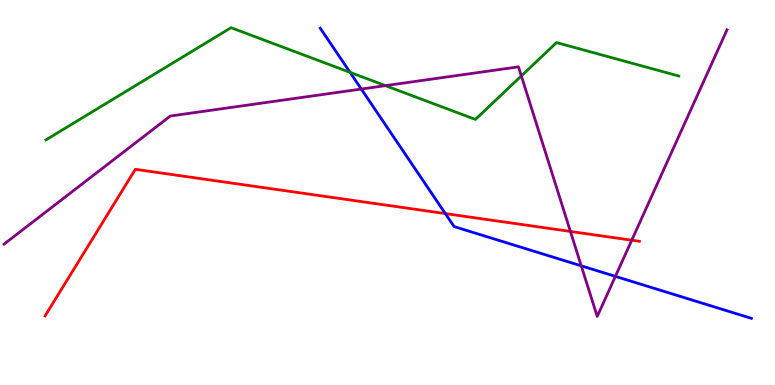[{'lines': ['blue', 'red'], 'intersections': [{'x': 5.75, 'y': 4.45}]}, {'lines': ['green', 'red'], 'intersections': []}, {'lines': ['purple', 'red'], 'intersections': [{'x': 7.36, 'y': 3.99}, {'x': 8.15, 'y': 3.76}]}, {'lines': ['blue', 'green'], 'intersections': [{'x': 4.52, 'y': 8.12}]}, {'lines': ['blue', 'purple'], 'intersections': [{'x': 4.66, 'y': 7.69}, {'x': 7.5, 'y': 3.1}, {'x': 7.94, 'y': 2.82}]}, {'lines': ['green', 'purple'], 'intersections': [{'x': 4.97, 'y': 7.78}, {'x': 6.73, 'y': 8.03}]}]